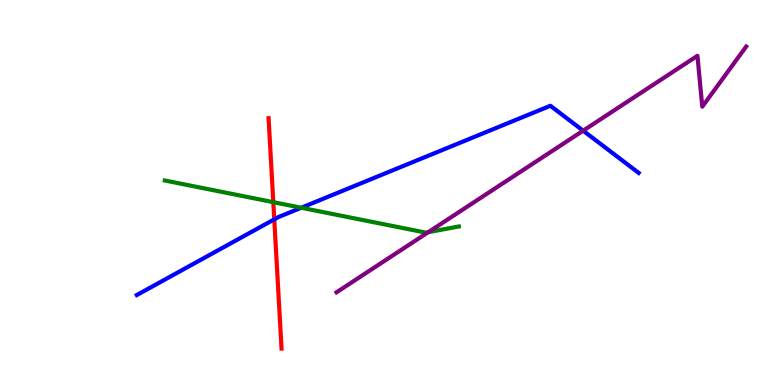[{'lines': ['blue', 'red'], 'intersections': [{'x': 3.54, 'y': 4.3}]}, {'lines': ['green', 'red'], 'intersections': [{'x': 3.53, 'y': 4.75}]}, {'lines': ['purple', 'red'], 'intersections': []}, {'lines': ['blue', 'green'], 'intersections': [{'x': 3.89, 'y': 4.6}]}, {'lines': ['blue', 'purple'], 'intersections': [{'x': 7.52, 'y': 6.61}]}, {'lines': ['green', 'purple'], 'intersections': [{'x': 5.53, 'y': 3.97}]}]